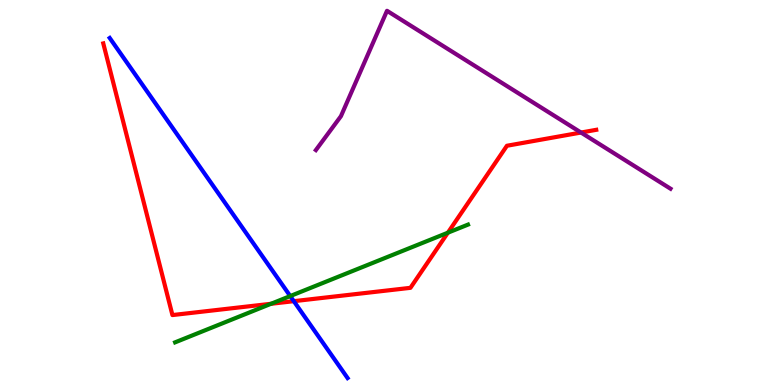[{'lines': ['blue', 'red'], 'intersections': [{'x': 3.79, 'y': 2.18}]}, {'lines': ['green', 'red'], 'intersections': [{'x': 3.5, 'y': 2.11}, {'x': 5.78, 'y': 3.96}]}, {'lines': ['purple', 'red'], 'intersections': [{'x': 7.5, 'y': 6.56}]}, {'lines': ['blue', 'green'], 'intersections': [{'x': 3.74, 'y': 2.31}]}, {'lines': ['blue', 'purple'], 'intersections': []}, {'lines': ['green', 'purple'], 'intersections': []}]